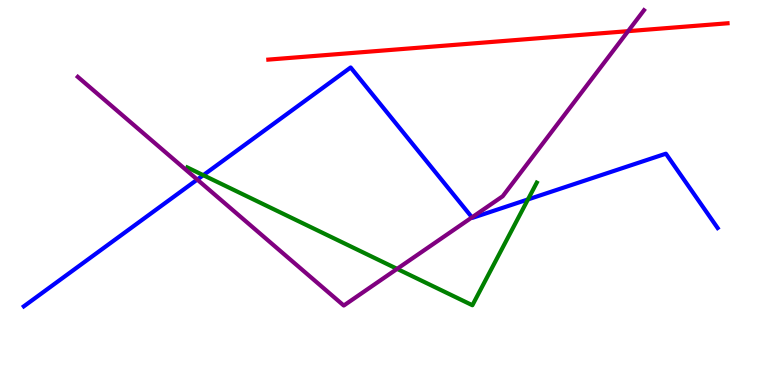[{'lines': ['blue', 'red'], 'intersections': []}, {'lines': ['green', 'red'], 'intersections': []}, {'lines': ['purple', 'red'], 'intersections': [{'x': 8.1, 'y': 9.19}]}, {'lines': ['blue', 'green'], 'intersections': [{'x': 2.62, 'y': 5.45}, {'x': 6.81, 'y': 4.82}]}, {'lines': ['blue', 'purple'], 'intersections': [{'x': 2.55, 'y': 5.34}, {'x': 6.09, 'y': 4.35}]}, {'lines': ['green', 'purple'], 'intersections': [{'x': 5.12, 'y': 3.02}]}]